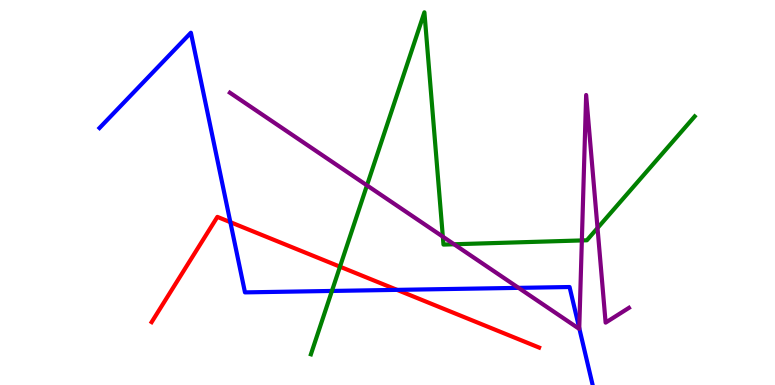[{'lines': ['blue', 'red'], 'intersections': [{'x': 2.97, 'y': 4.23}, {'x': 5.12, 'y': 2.47}]}, {'lines': ['green', 'red'], 'intersections': [{'x': 4.39, 'y': 3.07}]}, {'lines': ['purple', 'red'], 'intersections': []}, {'lines': ['blue', 'green'], 'intersections': [{'x': 4.28, 'y': 2.44}]}, {'lines': ['blue', 'purple'], 'intersections': [{'x': 6.69, 'y': 2.52}, {'x': 7.47, 'y': 1.48}]}, {'lines': ['green', 'purple'], 'intersections': [{'x': 4.74, 'y': 5.18}, {'x': 5.71, 'y': 3.85}, {'x': 5.86, 'y': 3.66}, {'x': 7.51, 'y': 3.76}, {'x': 7.71, 'y': 4.08}]}]